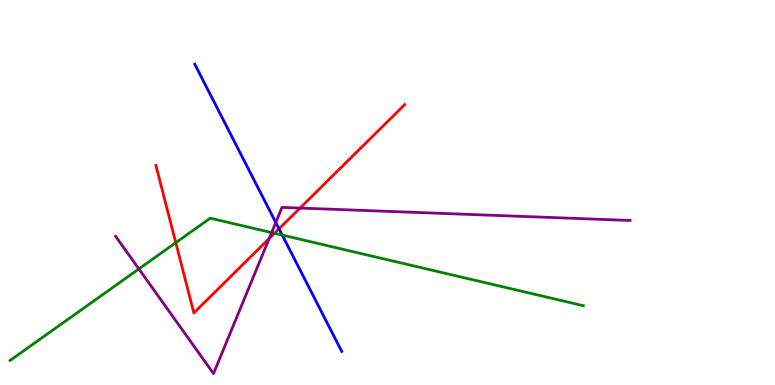[{'lines': ['blue', 'red'], 'intersections': [{'x': 3.6, 'y': 4.06}]}, {'lines': ['green', 'red'], 'intersections': [{'x': 2.27, 'y': 3.7}, {'x': 3.54, 'y': 3.94}]}, {'lines': ['purple', 'red'], 'intersections': [{'x': 3.47, 'y': 3.8}, {'x': 3.87, 'y': 4.6}]}, {'lines': ['blue', 'green'], 'intersections': [{'x': 3.64, 'y': 3.89}]}, {'lines': ['blue', 'purple'], 'intersections': [{'x': 3.56, 'y': 4.22}]}, {'lines': ['green', 'purple'], 'intersections': [{'x': 1.79, 'y': 3.02}, {'x': 3.51, 'y': 3.96}]}]